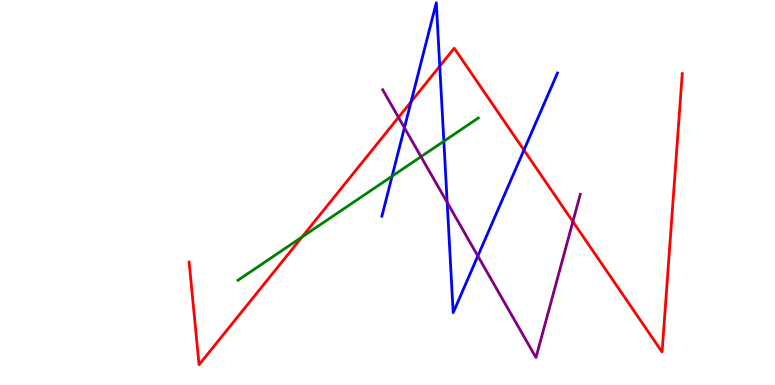[{'lines': ['blue', 'red'], 'intersections': [{'x': 5.3, 'y': 7.36}, {'x': 5.67, 'y': 8.28}, {'x': 6.76, 'y': 6.1}]}, {'lines': ['green', 'red'], 'intersections': [{'x': 3.9, 'y': 3.84}]}, {'lines': ['purple', 'red'], 'intersections': [{'x': 5.14, 'y': 6.95}, {'x': 7.39, 'y': 4.24}]}, {'lines': ['blue', 'green'], 'intersections': [{'x': 5.06, 'y': 5.42}, {'x': 5.73, 'y': 6.33}]}, {'lines': ['blue', 'purple'], 'intersections': [{'x': 5.22, 'y': 6.68}, {'x': 5.77, 'y': 4.74}, {'x': 6.17, 'y': 3.35}]}, {'lines': ['green', 'purple'], 'intersections': [{'x': 5.43, 'y': 5.93}]}]